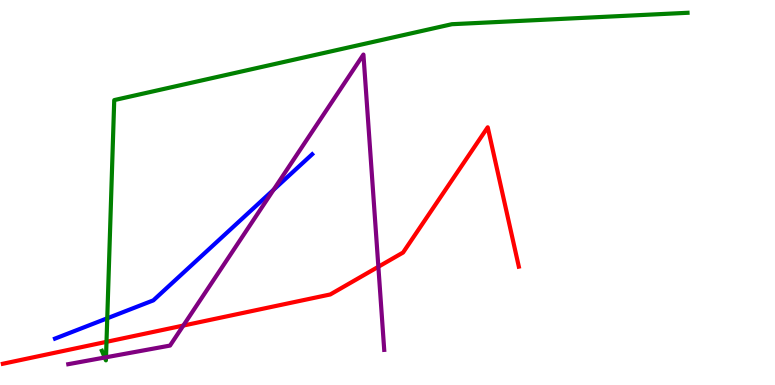[{'lines': ['blue', 'red'], 'intersections': []}, {'lines': ['green', 'red'], 'intersections': [{'x': 1.37, 'y': 1.12}]}, {'lines': ['purple', 'red'], 'intersections': [{'x': 2.37, 'y': 1.54}, {'x': 4.88, 'y': 3.07}]}, {'lines': ['blue', 'green'], 'intersections': [{'x': 1.38, 'y': 1.73}]}, {'lines': ['blue', 'purple'], 'intersections': [{'x': 3.53, 'y': 5.07}]}, {'lines': ['green', 'purple'], 'intersections': [{'x': 1.35, 'y': 0.714}, {'x': 1.37, 'y': 0.72}]}]